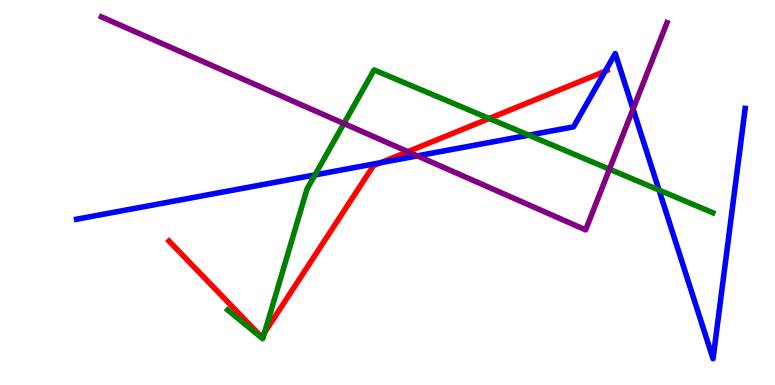[{'lines': ['blue', 'red'], 'intersections': [{'x': 4.91, 'y': 5.78}, {'x': 7.81, 'y': 8.15}]}, {'lines': ['green', 'red'], 'intersections': [{'x': 3.41, 'y': 1.36}, {'x': 6.31, 'y': 6.92}]}, {'lines': ['purple', 'red'], 'intersections': [{'x': 5.26, 'y': 6.06}]}, {'lines': ['blue', 'green'], 'intersections': [{'x': 4.06, 'y': 5.46}, {'x': 6.82, 'y': 6.49}, {'x': 8.5, 'y': 5.06}]}, {'lines': ['blue', 'purple'], 'intersections': [{'x': 5.39, 'y': 5.95}, {'x': 8.17, 'y': 7.17}]}, {'lines': ['green', 'purple'], 'intersections': [{'x': 4.44, 'y': 6.79}, {'x': 7.86, 'y': 5.61}]}]